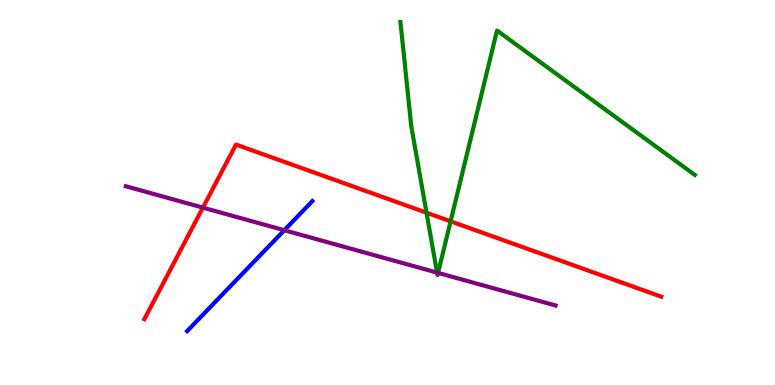[{'lines': ['blue', 'red'], 'intersections': []}, {'lines': ['green', 'red'], 'intersections': [{'x': 5.5, 'y': 4.47}, {'x': 5.81, 'y': 4.25}]}, {'lines': ['purple', 'red'], 'intersections': [{'x': 2.62, 'y': 4.61}]}, {'lines': ['blue', 'green'], 'intersections': []}, {'lines': ['blue', 'purple'], 'intersections': [{'x': 3.67, 'y': 4.02}]}, {'lines': ['green', 'purple'], 'intersections': [{'x': 5.64, 'y': 2.92}, {'x': 5.65, 'y': 2.91}]}]